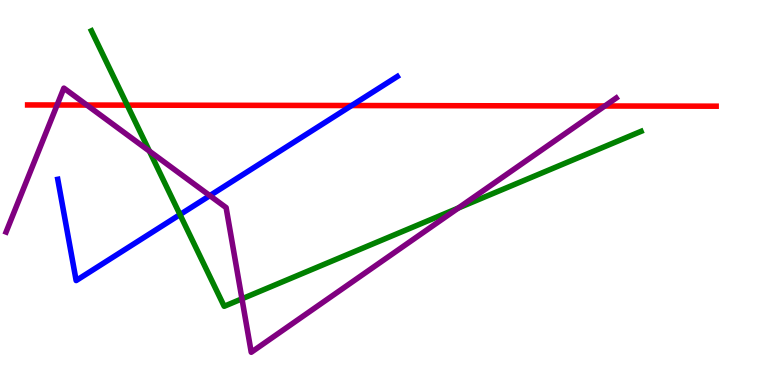[{'lines': ['blue', 'red'], 'intersections': [{'x': 4.54, 'y': 7.26}]}, {'lines': ['green', 'red'], 'intersections': [{'x': 1.64, 'y': 7.27}]}, {'lines': ['purple', 'red'], 'intersections': [{'x': 0.737, 'y': 7.27}, {'x': 1.12, 'y': 7.27}, {'x': 7.8, 'y': 7.25}]}, {'lines': ['blue', 'green'], 'intersections': [{'x': 2.32, 'y': 4.43}]}, {'lines': ['blue', 'purple'], 'intersections': [{'x': 2.71, 'y': 4.92}]}, {'lines': ['green', 'purple'], 'intersections': [{'x': 1.93, 'y': 6.07}, {'x': 3.12, 'y': 2.24}, {'x': 5.91, 'y': 4.6}]}]